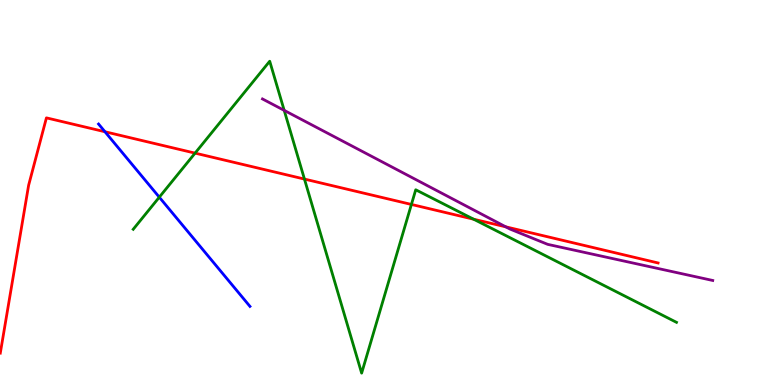[{'lines': ['blue', 'red'], 'intersections': [{'x': 1.35, 'y': 6.58}]}, {'lines': ['green', 'red'], 'intersections': [{'x': 2.52, 'y': 6.02}, {'x': 3.93, 'y': 5.35}, {'x': 5.31, 'y': 4.69}, {'x': 6.11, 'y': 4.31}]}, {'lines': ['purple', 'red'], 'intersections': [{'x': 6.53, 'y': 4.11}]}, {'lines': ['blue', 'green'], 'intersections': [{'x': 2.06, 'y': 4.88}]}, {'lines': ['blue', 'purple'], 'intersections': []}, {'lines': ['green', 'purple'], 'intersections': [{'x': 3.67, 'y': 7.13}]}]